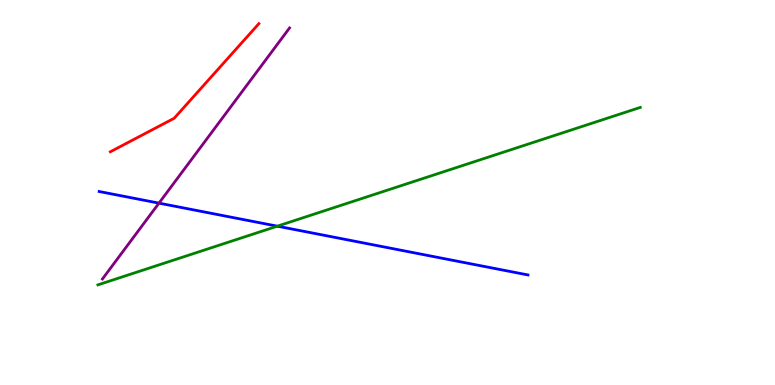[{'lines': ['blue', 'red'], 'intersections': []}, {'lines': ['green', 'red'], 'intersections': []}, {'lines': ['purple', 'red'], 'intersections': []}, {'lines': ['blue', 'green'], 'intersections': [{'x': 3.58, 'y': 4.13}]}, {'lines': ['blue', 'purple'], 'intersections': [{'x': 2.05, 'y': 4.72}]}, {'lines': ['green', 'purple'], 'intersections': []}]